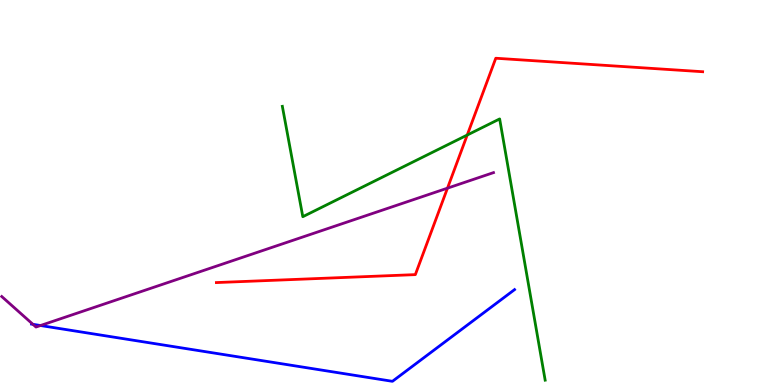[{'lines': ['blue', 'red'], 'intersections': []}, {'lines': ['green', 'red'], 'intersections': [{'x': 6.03, 'y': 6.49}]}, {'lines': ['purple', 'red'], 'intersections': [{'x': 5.77, 'y': 5.11}]}, {'lines': ['blue', 'green'], 'intersections': []}, {'lines': ['blue', 'purple'], 'intersections': [{'x': 0.425, 'y': 1.58}, {'x': 0.523, 'y': 1.55}]}, {'lines': ['green', 'purple'], 'intersections': []}]